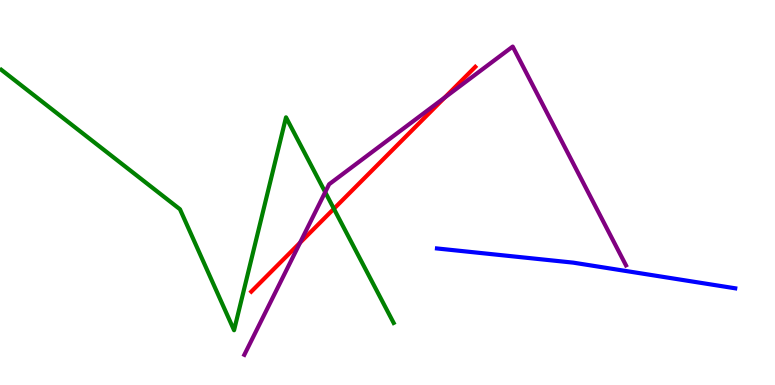[{'lines': ['blue', 'red'], 'intersections': []}, {'lines': ['green', 'red'], 'intersections': [{'x': 4.31, 'y': 4.58}]}, {'lines': ['purple', 'red'], 'intersections': [{'x': 3.87, 'y': 3.7}, {'x': 5.74, 'y': 7.47}]}, {'lines': ['blue', 'green'], 'intersections': []}, {'lines': ['blue', 'purple'], 'intersections': []}, {'lines': ['green', 'purple'], 'intersections': [{'x': 4.2, 'y': 5.01}]}]